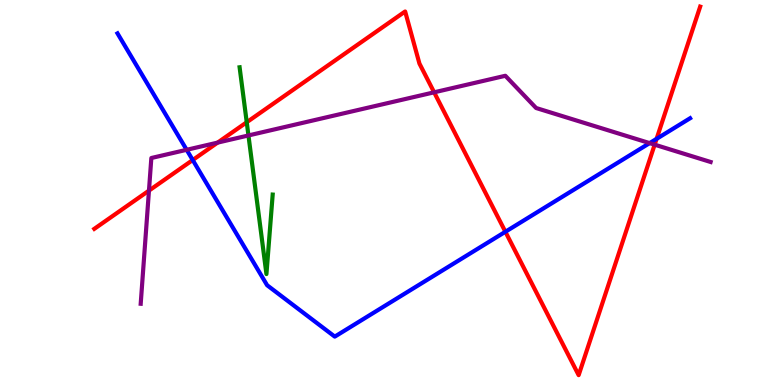[{'lines': ['blue', 'red'], 'intersections': [{'x': 2.49, 'y': 5.84}, {'x': 6.52, 'y': 3.98}, {'x': 8.47, 'y': 6.39}]}, {'lines': ['green', 'red'], 'intersections': [{'x': 3.18, 'y': 6.82}]}, {'lines': ['purple', 'red'], 'intersections': [{'x': 1.92, 'y': 5.05}, {'x': 2.81, 'y': 6.3}, {'x': 5.6, 'y': 7.6}, {'x': 8.45, 'y': 6.24}]}, {'lines': ['blue', 'green'], 'intersections': []}, {'lines': ['blue', 'purple'], 'intersections': [{'x': 2.41, 'y': 6.11}, {'x': 8.38, 'y': 6.28}]}, {'lines': ['green', 'purple'], 'intersections': [{'x': 3.21, 'y': 6.48}]}]